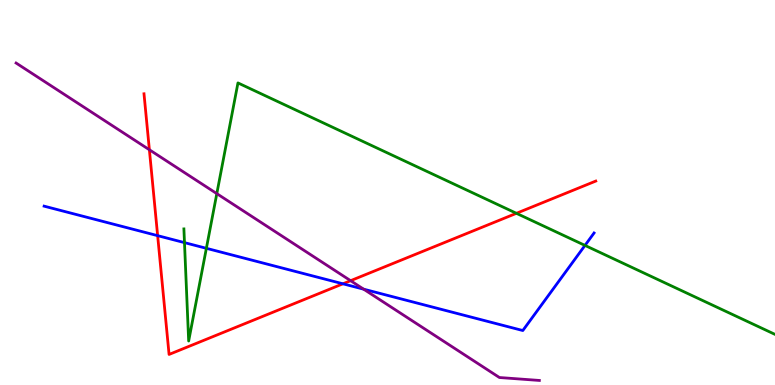[{'lines': ['blue', 'red'], 'intersections': [{'x': 2.03, 'y': 3.88}, {'x': 4.43, 'y': 2.63}]}, {'lines': ['green', 'red'], 'intersections': [{'x': 6.66, 'y': 4.46}]}, {'lines': ['purple', 'red'], 'intersections': [{'x': 1.93, 'y': 6.11}, {'x': 4.52, 'y': 2.71}]}, {'lines': ['blue', 'green'], 'intersections': [{'x': 2.38, 'y': 3.7}, {'x': 2.66, 'y': 3.55}, {'x': 7.55, 'y': 3.63}]}, {'lines': ['blue', 'purple'], 'intersections': [{'x': 4.69, 'y': 2.49}]}, {'lines': ['green', 'purple'], 'intersections': [{'x': 2.8, 'y': 4.97}]}]